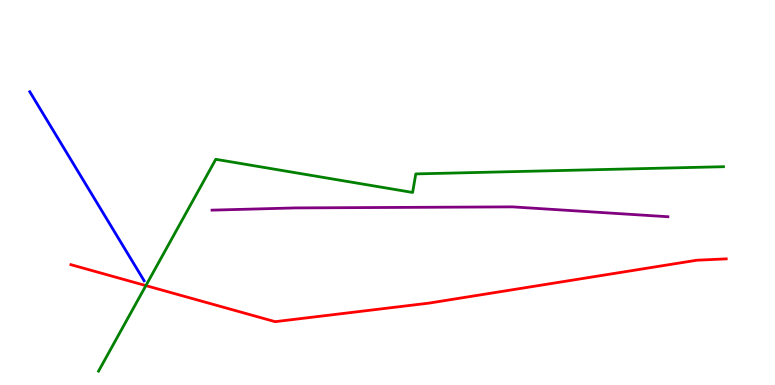[{'lines': ['blue', 'red'], 'intersections': []}, {'lines': ['green', 'red'], 'intersections': [{'x': 1.88, 'y': 2.58}]}, {'lines': ['purple', 'red'], 'intersections': []}, {'lines': ['blue', 'green'], 'intersections': []}, {'lines': ['blue', 'purple'], 'intersections': []}, {'lines': ['green', 'purple'], 'intersections': []}]